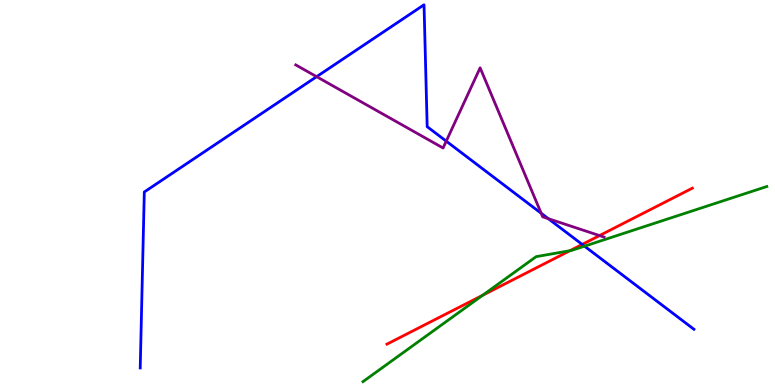[{'lines': ['blue', 'red'], 'intersections': [{'x': 7.51, 'y': 3.65}]}, {'lines': ['green', 'red'], 'intersections': [{'x': 6.23, 'y': 2.33}, {'x': 7.35, 'y': 3.49}]}, {'lines': ['purple', 'red'], 'intersections': [{'x': 7.74, 'y': 3.88}]}, {'lines': ['blue', 'green'], 'intersections': [{'x': 7.54, 'y': 3.61}]}, {'lines': ['blue', 'purple'], 'intersections': [{'x': 4.09, 'y': 8.01}, {'x': 5.76, 'y': 6.33}, {'x': 6.98, 'y': 4.46}, {'x': 7.07, 'y': 4.32}]}, {'lines': ['green', 'purple'], 'intersections': []}]